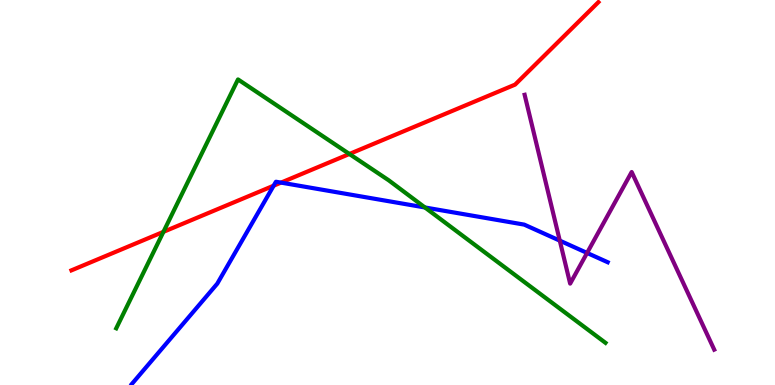[{'lines': ['blue', 'red'], 'intersections': [{'x': 3.53, 'y': 5.18}, {'x': 3.63, 'y': 5.26}]}, {'lines': ['green', 'red'], 'intersections': [{'x': 2.11, 'y': 3.98}, {'x': 4.51, 'y': 6.0}]}, {'lines': ['purple', 'red'], 'intersections': []}, {'lines': ['blue', 'green'], 'intersections': [{'x': 5.48, 'y': 4.61}]}, {'lines': ['blue', 'purple'], 'intersections': [{'x': 7.22, 'y': 3.75}, {'x': 7.58, 'y': 3.43}]}, {'lines': ['green', 'purple'], 'intersections': []}]